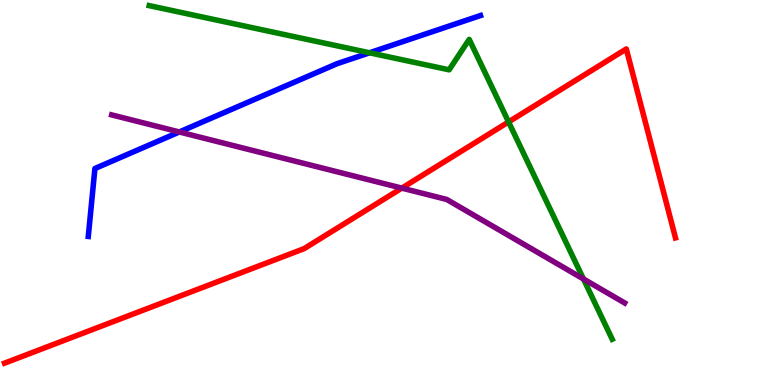[{'lines': ['blue', 'red'], 'intersections': []}, {'lines': ['green', 'red'], 'intersections': [{'x': 6.56, 'y': 6.83}]}, {'lines': ['purple', 'red'], 'intersections': [{'x': 5.18, 'y': 5.11}]}, {'lines': ['blue', 'green'], 'intersections': [{'x': 4.77, 'y': 8.63}]}, {'lines': ['blue', 'purple'], 'intersections': [{'x': 2.31, 'y': 6.57}]}, {'lines': ['green', 'purple'], 'intersections': [{'x': 7.53, 'y': 2.75}]}]